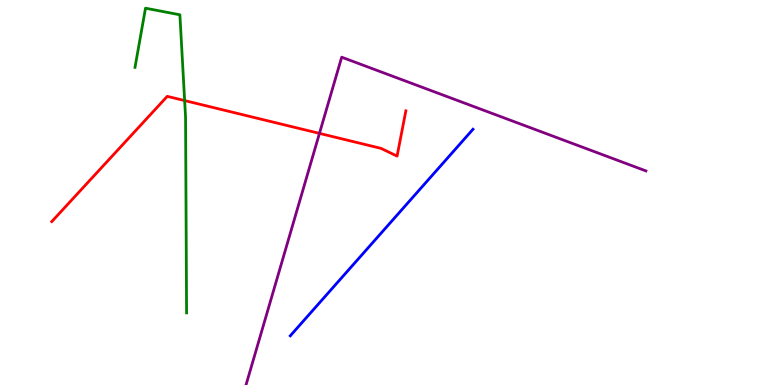[{'lines': ['blue', 'red'], 'intersections': []}, {'lines': ['green', 'red'], 'intersections': [{'x': 2.38, 'y': 7.39}]}, {'lines': ['purple', 'red'], 'intersections': [{'x': 4.12, 'y': 6.54}]}, {'lines': ['blue', 'green'], 'intersections': []}, {'lines': ['blue', 'purple'], 'intersections': []}, {'lines': ['green', 'purple'], 'intersections': []}]